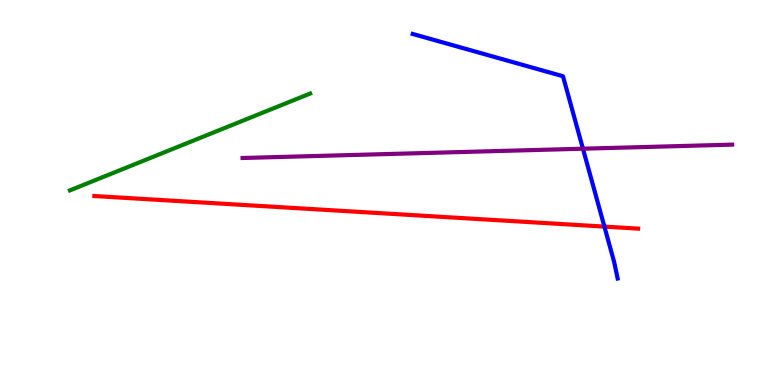[{'lines': ['blue', 'red'], 'intersections': [{'x': 7.8, 'y': 4.11}]}, {'lines': ['green', 'red'], 'intersections': []}, {'lines': ['purple', 'red'], 'intersections': []}, {'lines': ['blue', 'green'], 'intersections': []}, {'lines': ['blue', 'purple'], 'intersections': [{'x': 7.52, 'y': 6.14}]}, {'lines': ['green', 'purple'], 'intersections': []}]